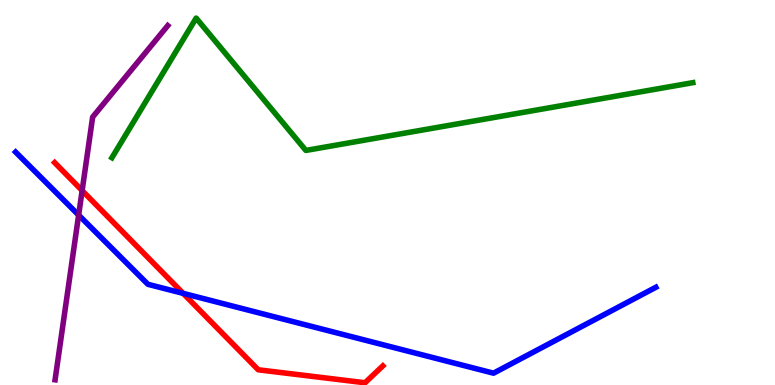[{'lines': ['blue', 'red'], 'intersections': [{'x': 2.36, 'y': 2.38}]}, {'lines': ['green', 'red'], 'intersections': []}, {'lines': ['purple', 'red'], 'intersections': [{'x': 1.06, 'y': 5.05}]}, {'lines': ['blue', 'green'], 'intersections': []}, {'lines': ['blue', 'purple'], 'intersections': [{'x': 1.01, 'y': 4.41}]}, {'lines': ['green', 'purple'], 'intersections': []}]